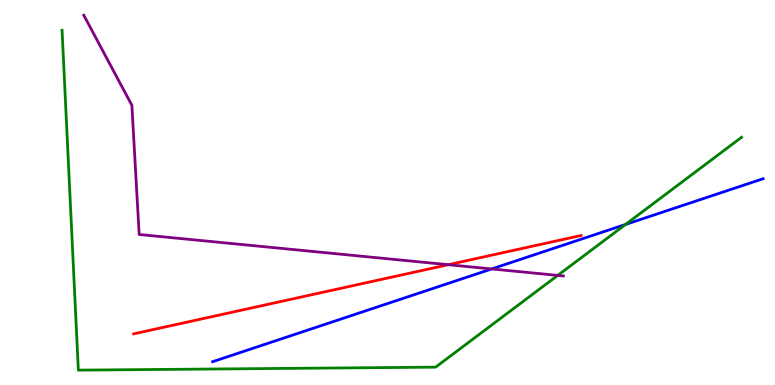[{'lines': ['blue', 'red'], 'intersections': []}, {'lines': ['green', 'red'], 'intersections': []}, {'lines': ['purple', 'red'], 'intersections': [{'x': 5.78, 'y': 3.12}]}, {'lines': ['blue', 'green'], 'intersections': [{'x': 8.07, 'y': 4.17}]}, {'lines': ['blue', 'purple'], 'intersections': [{'x': 6.34, 'y': 3.01}]}, {'lines': ['green', 'purple'], 'intersections': [{'x': 7.2, 'y': 2.85}]}]